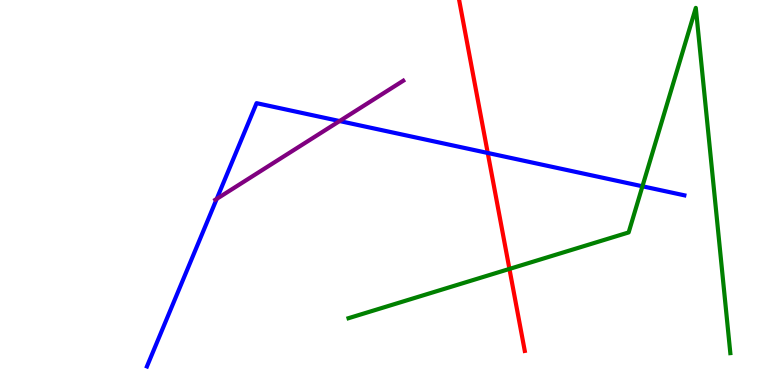[{'lines': ['blue', 'red'], 'intersections': [{'x': 6.29, 'y': 6.03}]}, {'lines': ['green', 'red'], 'intersections': [{'x': 6.57, 'y': 3.01}]}, {'lines': ['purple', 'red'], 'intersections': []}, {'lines': ['blue', 'green'], 'intersections': [{'x': 8.29, 'y': 5.16}]}, {'lines': ['blue', 'purple'], 'intersections': [{'x': 2.8, 'y': 4.83}, {'x': 4.38, 'y': 6.86}]}, {'lines': ['green', 'purple'], 'intersections': []}]